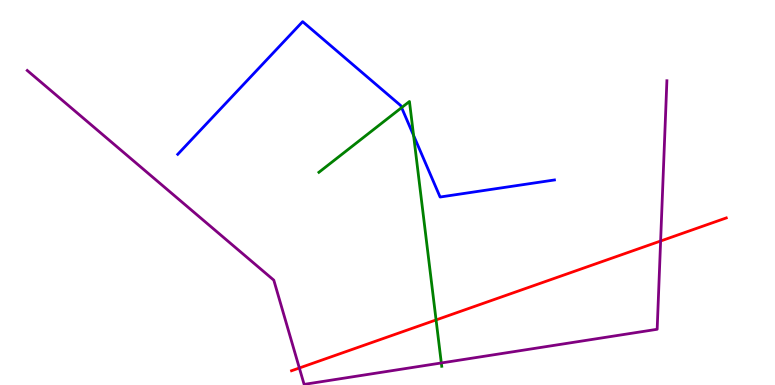[{'lines': ['blue', 'red'], 'intersections': []}, {'lines': ['green', 'red'], 'intersections': [{'x': 5.63, 'y': 1.69}]}, {'lines': ['purple', 'red'], 'intersections': [{'x': 3.86, 'y': 0.442}, {'x': 8.52, 'y': 3.74}]}, {'lines': ['blue', 'green'], 'intersections': [{'x': 5.18, 'y': 7.2}, {'x': 5.34, 'y': 6.48}]}, {'lines': ['blue', 'purple'], 'intersections': []}, {'lines': ['green', 'purple'], 'intersections': [{'x': 5.69, 'y': 0.572}]}]